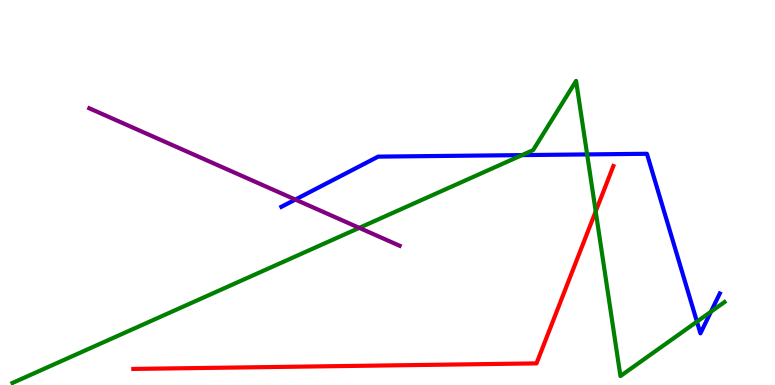[{'lines': ['blue', 'red'], 'intersections': []}, {'lines': ['green', 'red'], 'intersections': [{'x': 7.69, 'y': 4.51}]}, {'lines': ['purple', 'red'], 'intersections': []}, {'lines': ['blue', 'green'], 'intersections': [{'x': 6.74, 'y': 5.97}, {'x': 7.58, 'y': 5.99}, {'x': 8.99, 'y': 1.65}, {'x': 9.17, 'y': 1.9}]}, {'lines': ['blue', 'purple'], 'intersections': [{'x': 3.81, 'y': 4.82}]}, {'lines': ['green', 'purple'], 'intersections': [{'x': 4.64, 'y': 4.08}]}]